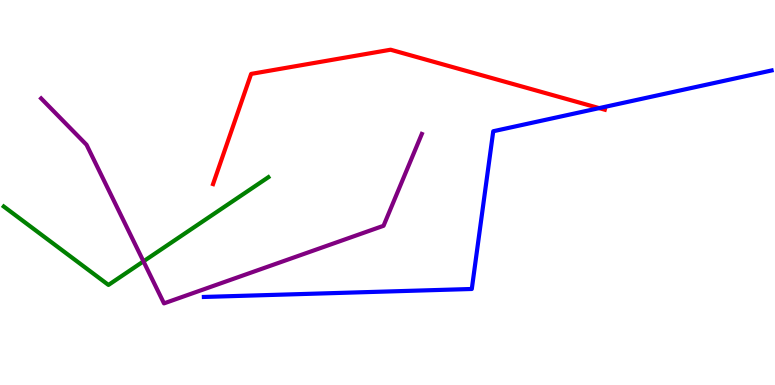[{'lines': ['blue', 'red'], 'intersections': [{'x': 7.73, 'y': 7.19}]}, {'lines': ['green', 'red'], 'intersections': []}, {'lines': ['purple', 'red'], 'intersections': []}, {'lines': ['blue', 'green'], 'intersections': []}, {'lines': ['blue', 'purple'], 'intersections': []}, {'lines': ['green', 'purple'], 'intersections': [{'x': 1.85, 'y': 3.21}]}]